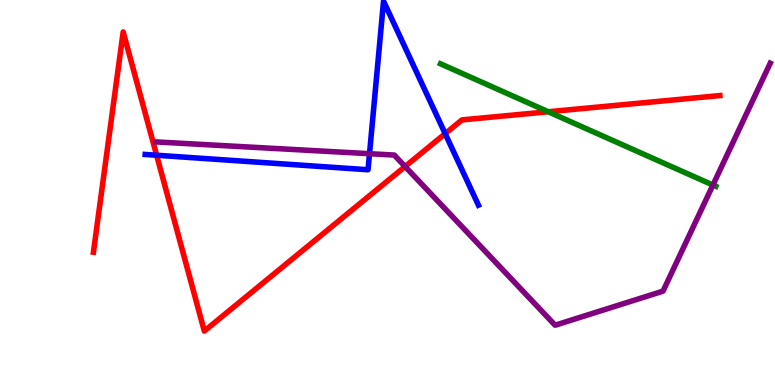[{'lines': ['blue', 'red'], 'intersections': [{'x': 2.02, 'y': 5.97}, {'x': 5.74, 'y': 6.53}]}, {'lines': ['green', 'red'], 'intersections': [{'x': 7.07, 'y': 7.1}]}, {'lines': ['purple', 'red'], 'intersections': [{'x': 5.23, 'y': 5.67}]}, {'lines': ['blue', 'green'], 'intersections': []}, {'lines': ['blue', 'purple'], 'intersections': [{'x': 4.77, 'y': 6.01}]}, {'lines': ['green', 'purple'], 'intersections': [{'x': 9.2, 'y': 5.19}]}]